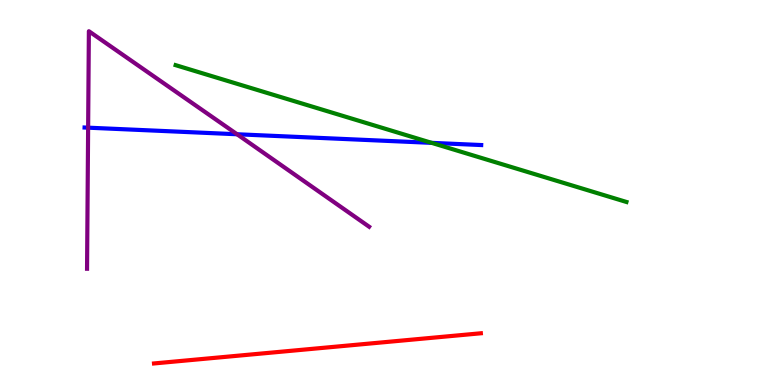[{'lines': ['blue', 'red'], 'intersections': []}, {'lines': ['green', 'red'], 'intersections': []}, {'lines': ['purple', 'red'], 'intersections': []}, {'lines': ['blue', 'green'], 'intersections': [{'x': 5.57, 'y': 6.29}]}, {'lines': ['blue', 'purple'], 'intersections': [{'x': 1.14, 'y': 6.68}, {'x': 3.06, 'y': 6.51}]}, {'lines': ['green', 'purple'], 'intersections': []}]